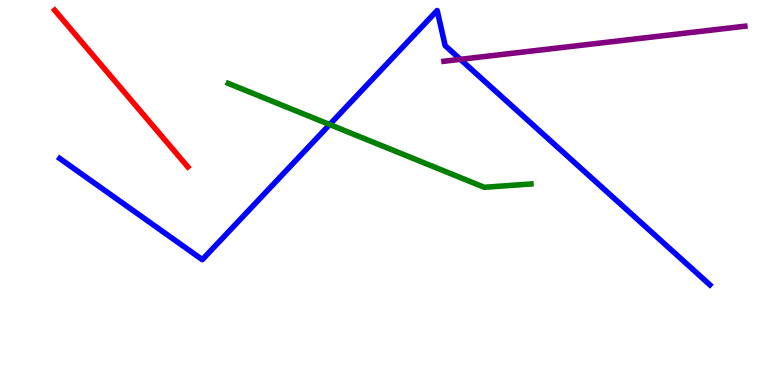[{'lines': ['blue', 'red'], 'intersections': []}, {'lines': ['green', 'red'], 'intersections': []}, {'lines': ['purple', 'red'], 'intersections': []}, {'lines': ['blue', 'green'], 'intersections': [{'x': 4.25, 'y': 6.77}]}, {'lines': ['blue', 'purple'], 'intersections': [{'x': 5.94, 'y': 8.46}]}, {'lines': ['green', 'purple'], 'intersections': []}]